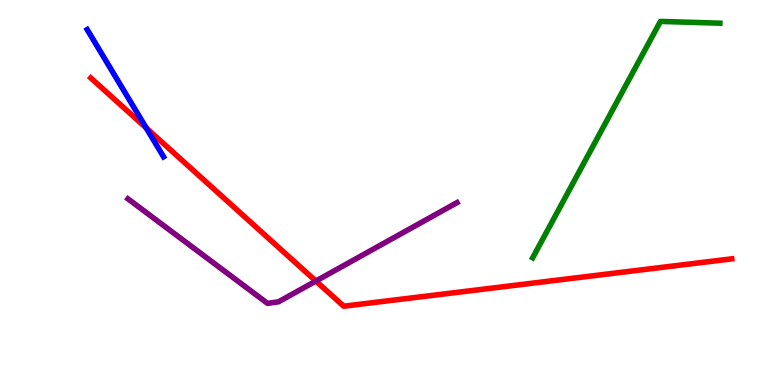[{'lines': ['blue', 'red'], 'intersections': [{'x': 1.89, 'y': 6.68}]}, {'lines': ['green', 'red'], 'intersections': []}, {'lines': ['purple', 'red'], 'intersections': [{'x': 4.08, 'y': 2.7}]}, {'lines': ['blue', 'green'], 'intersections': []}, {'lines': ['blue', 'purple'], 'intersections': []}, {'lines': ['green', 'purple'], 'intersections': []}]